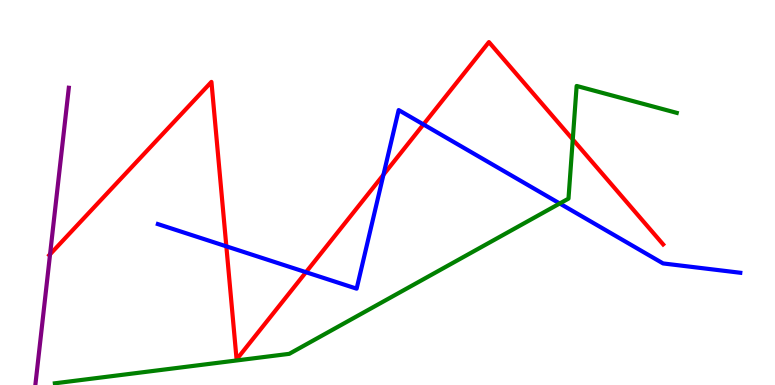[{'lines': ['blue', 'red'], 'intersections': [{'x': 2.92, 'y': 3.6}, {'x': 3.95, 'y': 2.93}, {'x': 4.95, 'y': 5.46}, {'x': 5.46, 'y': 6.77}]}, {'lines': ['green', 'red'], 'intersections': [{'x': 7.39, 'y': 6.38}]}, {'lines': ['purple', 'red'], 'intersections': [{'x': 0.646, 'y': 3.39}]}, {'lines': ['blue', 'green'], 'intersections': [{'x': 7.22, 'y': 4.71}]}, {'lines': ['blue', 'purple'], 'intersections': []}, {'lines': ['green', 'purple'], 'intersections': []}]